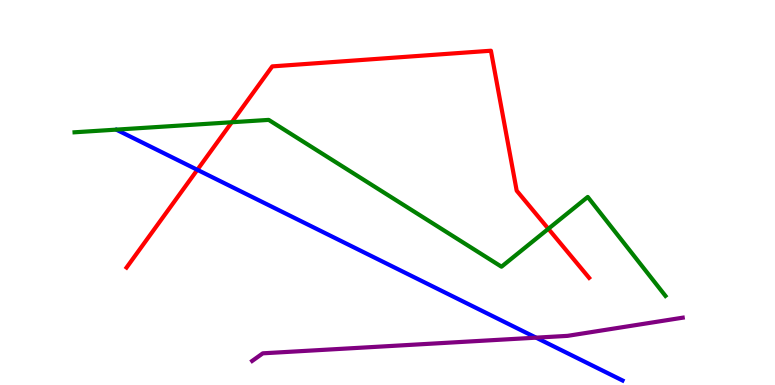[{'lines': ['blue', 'red'], 'intersections': [{'x': 2.55, 'y': 5.59}]}, {'lines': ['green', 'red'], 'intersections': [{'x': 2.99, 'y': 6.82}, {'x': 7.08, 'y': 4.06}]}, {'lines': ['purple', 'red'], 'intersections': []}, {'lines': ['blue', 'green'], 'intersections': []}, {'lines': ['blue', 'purple'], 'intersections': [{'x': 6.92, 'y': 1.23}]}, {'lines': ['green', 'purple'], 'intersections': []}]